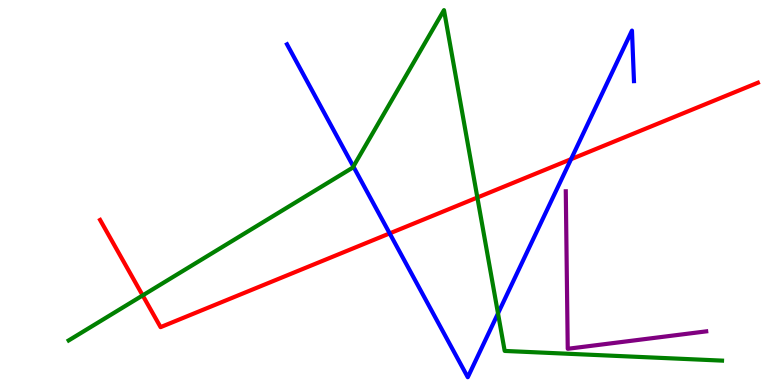[{'lines': ['blue', 'red'], 'intersections': [{'x': 5.03, 'y': 3.94}, {'x': 7.37, 'y': 5.87}]}, {'lines': ['green', 'red'], 'intersections': [{'x': 1.84, 'y': 2.33}, {'x': 6.16, 'y': 4.87}]}, {'lines': ['purple', 'red'], 'intersections': []}, {'lines': ['blue', 'green'], 'intersections': [{'x': 4.56, 'y': 5.68}, {'x': 6.43, 'y': 1.86}]}, {'lines': ['blue', 'purple'], 'intersections': []}, {'lines': ['green', 'purple'], 'intersections': []}]